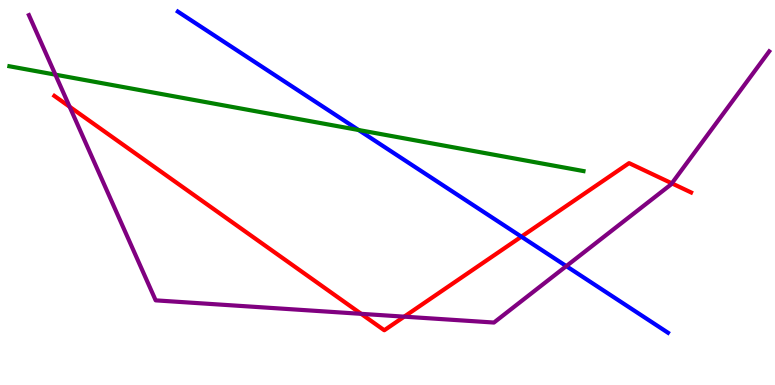[{'lines': ['blue', 'red'], 'intersections': [{'x': 6.73, 'y': 3.85}]}, {'lines': ['green', 'red'], 'intersections': []}, {'lines': ['purple', 'red'], 'intersections': [{'x': 0.898, 'y': 7.23}, {'x': 4.66, 'y': 1.85}, {'x': 5.22, 'y': 1.78}, {'x': 8.67, 'y': 5.24}]}, {'lines': ['blue', 'green'], 'intersections': [{'x': 4.63, 'y': 6.62}]}, {'lines': ['blue', 'purple'], 'intersections': [{'x': 7.31, 'y': 3.09}]}, {'lines': ['green', 'purple'], 'intersections': [{'x': 0.714, 'y': 8.06}]}]